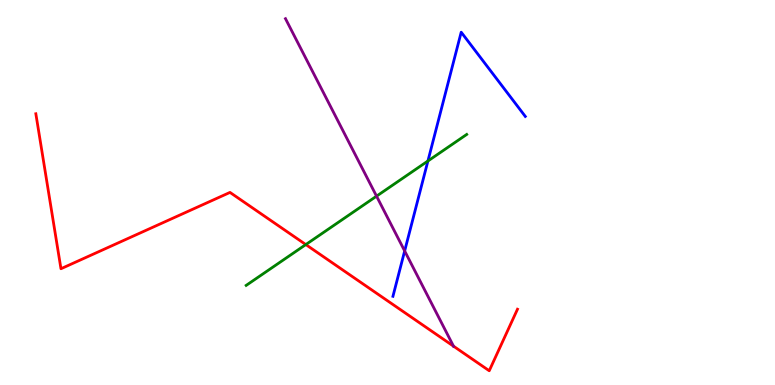[{'lines': ['blue', 'red'], 'intersections': []}, {'lines': ['green', 'red'], 'intersections': [{'x': 3.95, 'y': 3.65}]}, {'lines': ['purple', 'red'], 'intersections': [{'x': 5.85, 'y': 1.01}]}, {'lines': ['blue', 'green'], 'intersections': [{'x': 5.52, 'y': 5.82}]}, {'lines': ['blue', 'purple'], 'intersections': [{'x': 5.22, 'y': 3.48}]}, {'lines': ['green', 'purple'], 'intersections': [{'x': 4.86, 'y': 4.9}]}]